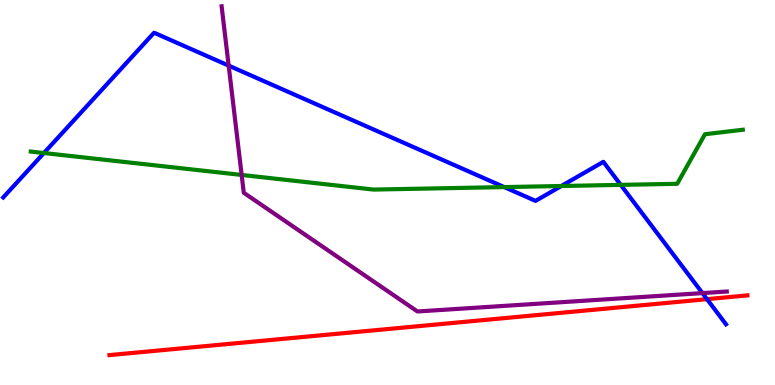[{'lines': ['blue', 'red'], 'intersections': [{'x': 9.12, 'y': 2.23}]}, {'lines': ['green', 'red'], 'intersections': []}, {'lines': ['purple', 'red'], 'intersections': []}, {'lines': ['blue', 'green'], 'intersections': [{'x': 0.566, 'y': 6.03}, {'x': 6.51, 'y': 5.14}, {'x': 7.24, 'y': 5.17}, {'x': 8.01, 'y': 5.2}]}, {'lines': ['blue', 'purple'], 'intersections': [{'x': 2.95, 'y': 8.3}, {'x': 9.06, 'y': 2.39}]}, {'lines': ['green', 'purple'], 'intersections': [{'x': 3.12, 'y': 5.46}]}]